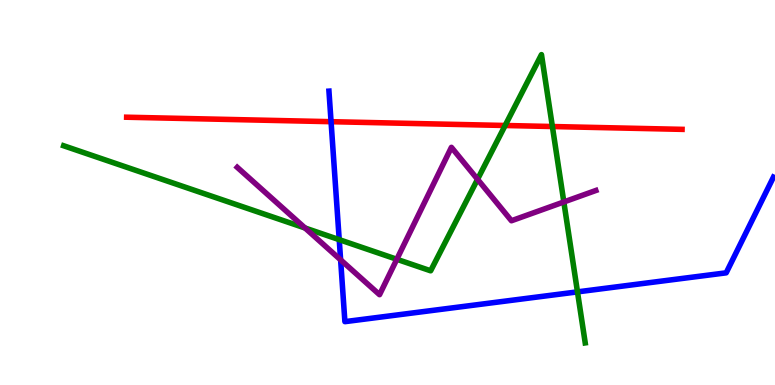[{'lines': ['blue', 'red'], 'intersections': [{'x': 4.27, 'y': 6.84}]}, {'lines': ['green', 'red'], 'intersections': [{'x': 6.52, 'y': 6.74}, {'x': 7.13, 'y': 6.71}]}, {'lines': ['purple', 'red'], 'intersections': []}, {'lines': ['blue', 'green'], 'intersections': [{'x': 4.38, 'y': 3.78}, {'x': 7.45, 'y': 2.42}]}, {'lines': ['blue', 'purple'], 'intersections': [{'x': 4.4, 'y': 3.25}]}, {'lines': ['green', 'purple'], 'intersections': [{'x': 3.94, 'y': 4.08}, {'x': 5.12, 'y': 3.27}, {'x': 6.16, 'y': 5.34}, {'x': 7.28, 'y': 4.75}]}]